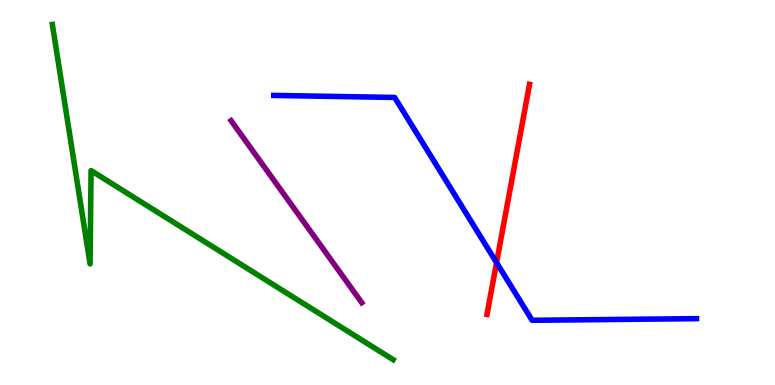[{'lines': ['blue', 'red'], 'intersections': [{'x': 6.41, 'y': 3.18}]}, {'lines': ['green', 'red'], 'intersections': []}, {'lines': ['purple', 'red'], 'intersections': []}, {'lines': ['blue', 'green'], 'intersections': []}, {'lines': ['blue', 'purple'], 'intersections': []}, {'lines': ['green', 'purple'], 'intersections': []}]